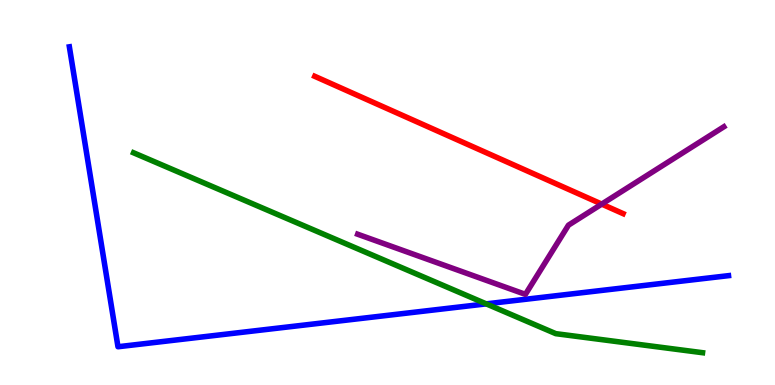[{'lines': ['blue', 'red'], 'intersections': []}, {'lines': ['green', 'red'], 'intersections': []}, {'lines': ['purple', 'red'], 'intersections': [{'x': 7.76, 'y': 4.7}]}, {'lines': ['blue', 'green'], 'intersections': [{'x': 6.27, 'y': 2.11}]}, {'lines': ['blue', 'purple'], 'intersections': []}, {'lines': ['green', 'purple'], 'intersections': []}]